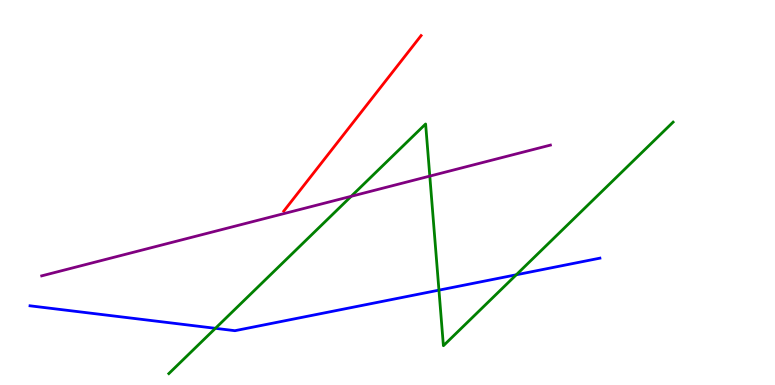[{'lines': ['blue', 'red'], 'intersections': []}, {'lines': ['green', 'red'], 'intersections': []}, {'lines': ['purple', 'red'], 'intersections': []}, {'lines': ['blue', 'green'], 'intersections': [{'x': 2.78, 'y': 1.47}, {'x': 5.66, 'y': 2.46}, {'x': 6.66, 'y': 2.86}]}, {'lines': ['blue', 'purple'], 'intersections': []}, {'lines': ['green', 'purple'], 'intersections': [{'x': 4.53, 'y': 4.9}, {'x': 5.55, 'y': 5.43}]}]